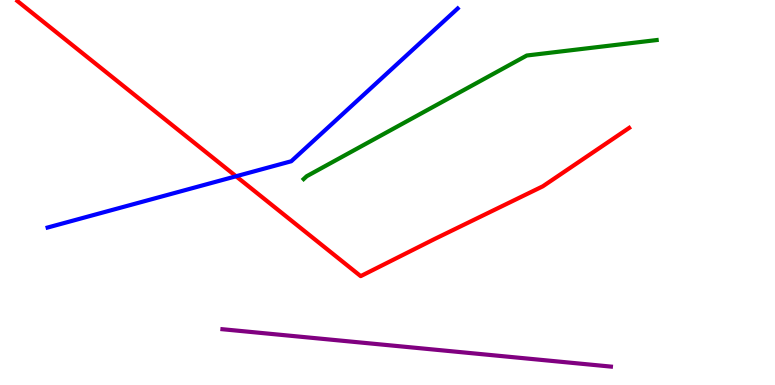[{'lines': ['blue', 'red'], 'intersections': [{'x': 3.05, 'y': 5.42}]}, {'lines': ['green', 'red'], 'intersections': []}, {'lines': ['purple', 'red'], 'intersections': []}, {'lines': ['blue', 'green'], 'intersections': []}, {'lines': ['blue', 'purple'], 'intersections': []}, {'lines': ['green', 'purple'], 'intersections': []}]